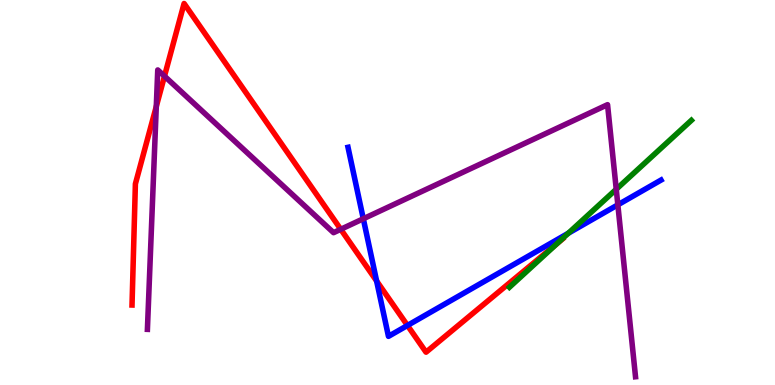[{'lines': ['blue', 'red'], 'intersections': [{'x': 4.86, 'y': 2.7}, {'x': 5.26, 'y': 1.55}]}, {'lines': ['green', 'red'], 'intersections': [{'x': 7.19, 'y': 3.68}]}, {'lines': ['purple', 'red'], 'intersections': [{'x': 2.02, 'y': 7.23}, {'x': 2.12, 'y': 8.02}, {'x': 4.4, 'y': 4.04}]}, {'lines': ['blue', 'green'], 'intersections': [{'x': 7.33, 'y': 3.94}]}, {'lines': ['blue', 'purple'], 'intersections': [{'x': 4.69, 'y': 4.32}, {'x': 7.97, 'y': 4.68}]}, {'lines': ['green', 'purple'], 'intersections': [{'x': 7.95, 'y': 5.08}]}]